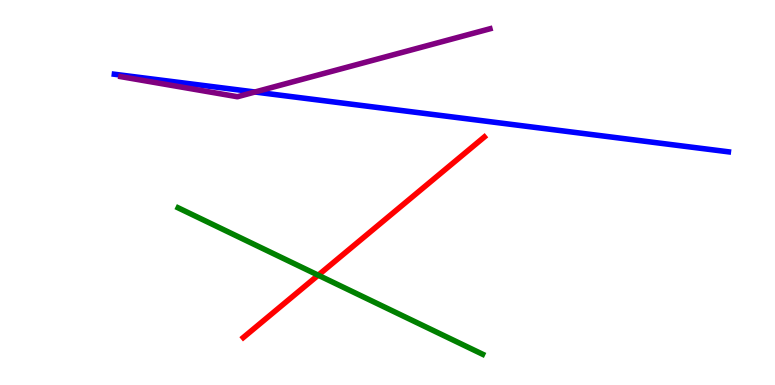[{'lines': ['blue', 'red'], 'intersections': []}, {'lines': ['green', 'red'], 'intersections': [{'x': 4.11, 'y': 2.85}]}, {'lines': ['purple', 'red'], 'intersections': []}, {'lines': ['blue', 'green'], 'intersections': []}, {'lines': ['blue', 'purple'], 'intersections': [{'x': 3.29, 'y': 7.61}]}, {'lines': ['green', 'purple'], 'intersections': []}]